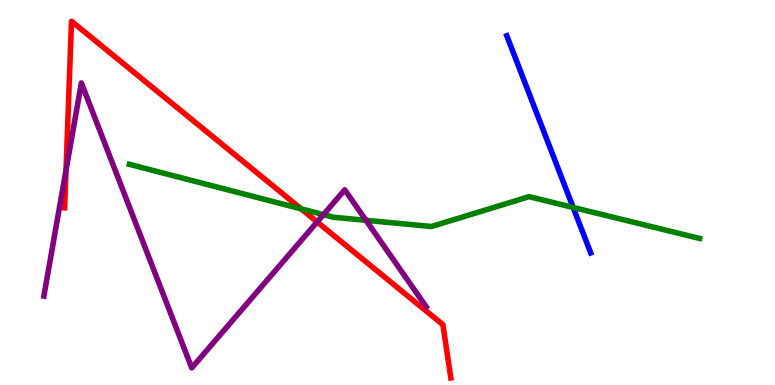[{'lines': ['blue', 'red'], 'intersections': []}, {'lines': ['green', 'red'], 'intersections': [{'x': 3.89, 'y': 4.58}]}, {'lines': ['purple', 'red'], 'intersections': [{'x': 0.852, 'y': 5.58}, {'x': 4.09, 'y': 4.24}]}, {'lines': ['blue', 'green'], 'intersections': [{'x': 7.4, 'y': 4.61}]}, {'lines': ['blue', 'purple'], 'intersections': []}, {'lines': ['green', 'purple'], 'intersections': [{'x': 4.17, 'y': 4.43}, {'x': 4.72, 'y': 4.28}]}]